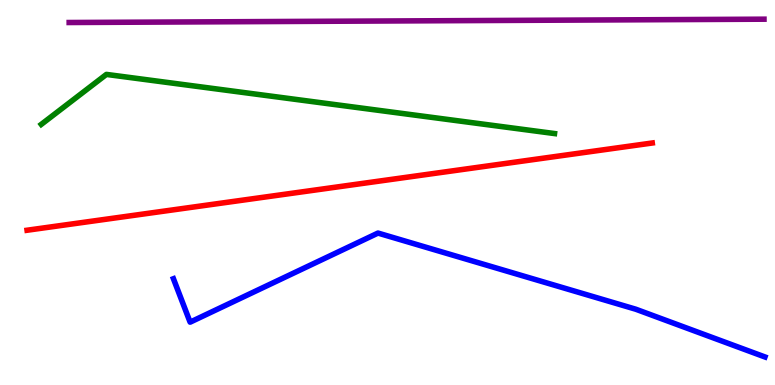[{'lines': ['blue', 'red'], 'intersections': []}, {'lines': ['green', 'red'], 'intersections': []}, {'lines': ['purple', 'red'], 'intersections': []}, {'lines': ['blue', 'green'], 'intersections': []}, {'lines': ['blue', 'purple'], 'intersections': []}, {'lines': ['green', 'purple'], 'intersections': []}]